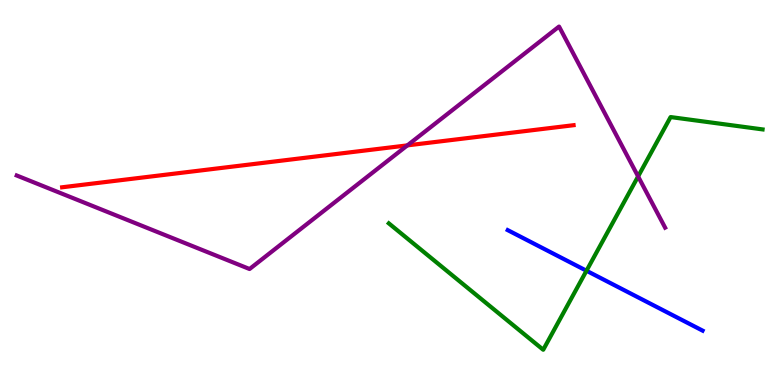[{'lines': ['blue', 'red'], 'intersections': []}, {'lines': ['green', 'red'], 'intersections': []}, {'lines': ['purple', 'red'], 'intersections': [{'x': 5.26, 'y': 6.22}]}, {'lines': ['blue', 'green'], 'intersections': [{'x': 7.57, 'y': 2.97}]}, {'lines': ['blue', 'purple'], 'intersections': []}, {'lines': ['green', 'purple'], 'intersections': [{'x': 8.23, 'y': 5.42}]}]